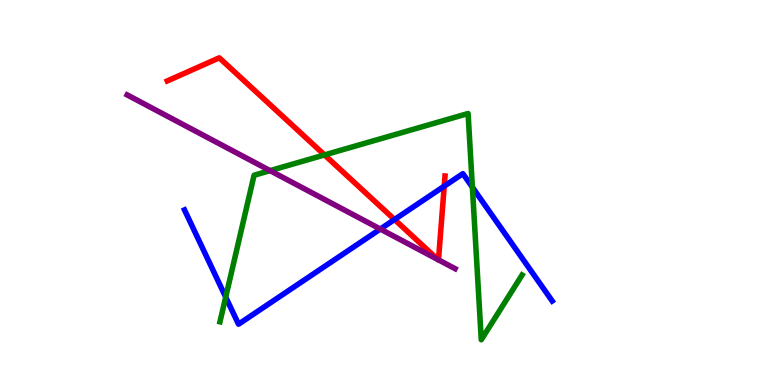[{'lines': ['blue', 'red'], 'intersections': [{'x': 5.09, 'y': 4.3}, {'x': 5.73, 'y': 5.16}]}, {'lines': ['green', 'red'], 'intersections': [{'x': 4.19, 'y': 5.98}]}, {'lines': ['purple', 'red'], 'intersections': [{'x': 5.65, 'y': 3.26}, {'x': 5.66, 'y': 3.25}]}, {'lines': ['blue', 'green'], 'intersections': [{'x': 2.91, 'y': 2.28}, {'x': 6.1, 'y': 5.14}]}, {'lines': ['blue', 'purple'], 'intersections': [{'x': 4.91, 'y': 4.05}]}, {'lines': ['green', 'purple'], 'intersections': [{'x': 3.48, 'y': 5.57}]}]